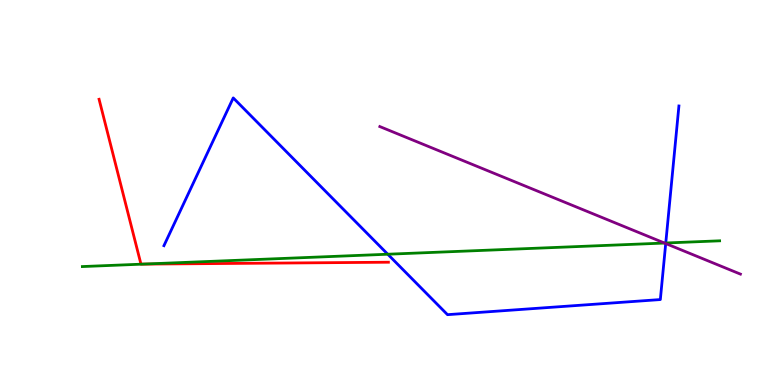[{'lines': ['blue', 'red'], 'intersections': []}, {'lines': ['green', 'red'], 'intersections': [{'x': 1.84, 'y': 3.14}]}, {'lines': ['purple', 'red'], 'intersections': []}, {'lines': ['blue', 'green'], 'intersections': [{'x': 5.0, 'y': 3.4}, {'x': 8.59, 'y': 3.69}]}, {'lines': ['blue', 'purple'], 'intersections': [{'x': 8.59, 'y': 3.67}]}, {'lines': ['green', 'purple'], 'intersections': [{'x': 8.57, 'y': 3.69}]}]